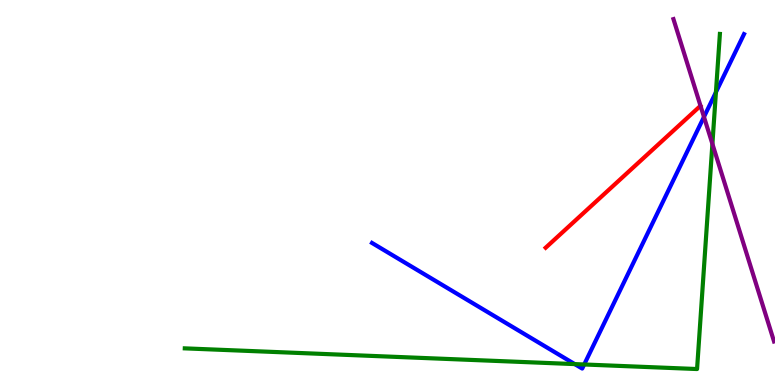[{'lines': ['blue', 'red'], 'intersections': []}, {'lines': ['green', 'red'], 'intersections': []}, {'lines': ['purple', 'red'], 'intersections': []}, {'lines': ['blue', 'green'], 'intersections': [{'x': 7.42, 'y': 0.543}, {'x': 7.54, 'y': 0.533}, {'x': 9.24, 'y': 7.6}]}, {'lines': ['blue', 'purple'], 'intersections': [{'x': 9.08, 'y': 6.96}]}, {'lines': ['green', 'purple'], 'intersections': [{'x': 9.19, 'y': 6.26}]}]